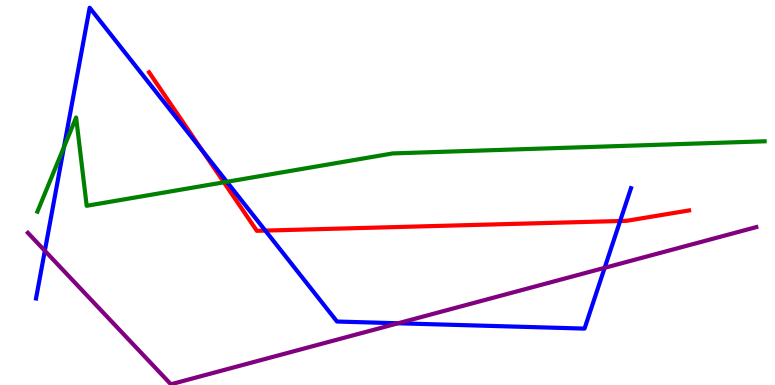[{'lines': ['blue', 'red'], 'intersections': [{'x': 2.61, 'y': 6.08}, {'x': 3.42, 'y': 4.01}, {'x': 8.0, 'y': 4.26}]}, {'lines': ['green', 'red'], 'intersections': [{'x': 2.89, 'y': 5.26}]}, {'lines': ['purple', 'red'], 'intersections': []}, {'lines': ['blue', 'green'], 'intersections': [{'x': 0.825, 'y': 6.18}, {'x': 2.93, 'y': 5.28}]}, {'lines': ['blue', 'purple'], 'intersections': [{'x': 0.578, 'y': 3.49}, {'x': 5.14, 'y': 1.6}, {'x': 7.8, 'y': 3.04}]}, {'lines': ['green', 'purple'], 'intersections': []}]